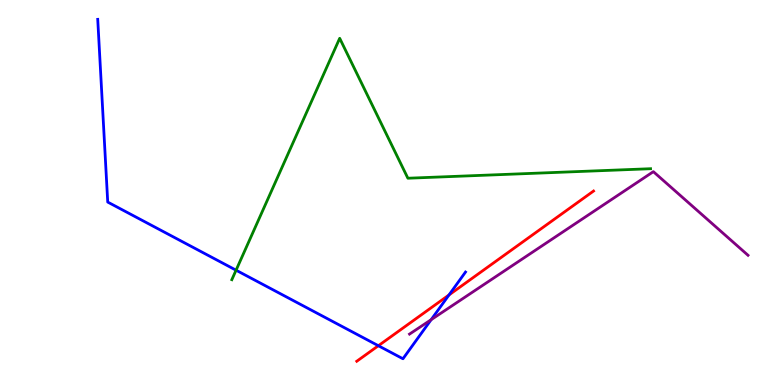[{'lines': ['blue', 'red'], 'intersections': [{'x': 4.88, 'y': 1.02}, {'x': 5.79, 'y': 2.34}]}, {'lines': ['green', 'red'], 'intersections': []}, {'lines': ['purple', 'red'], 'intersections': []}, {'lines': ['blue', 'green'], 'intersections': [{'x': 3.05, 'y': 2.98}]}, {'lines': ['blue', 'purple'], 'intersections': [{'x': 5.56, 'y': 1.7}]}, {'lines': ['green', 'purple'], 'intersections': []}]